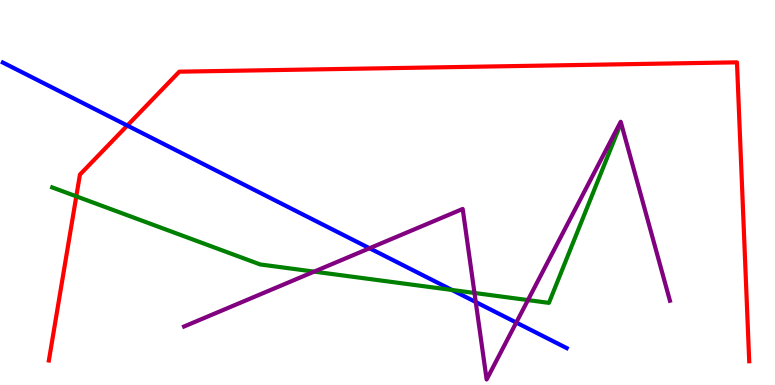[{'lines': ['blue', 'red'], 'intersections': [{'x': 1.64, 'y': 6.74}]}, {'lines': ['green', 'red'], 'intersections': [{'x': 0.985, 'y': 4.9}]}, {'lines': ['purple', 'red'], 'intersections': []}, {'lines': ['blue', 'green'], 'intersections': [{'x': 5.83, 'y': 2.47}]}, {'lines': ['blue', 'purple'], 'intersections': [{'x': 4.77, 'y': 3.55}, {'x': 6.14, 'y': 2.16}, {'x': 6.66, 'y': 1.62}]}, {'lines': ['green', 'purple'], 'intersections': [{'x': 4.05, 'y': 2.94}, {'x': 6.12, 'y': 2.39}, {'x': 6.81, 'y': 2.21}]}]